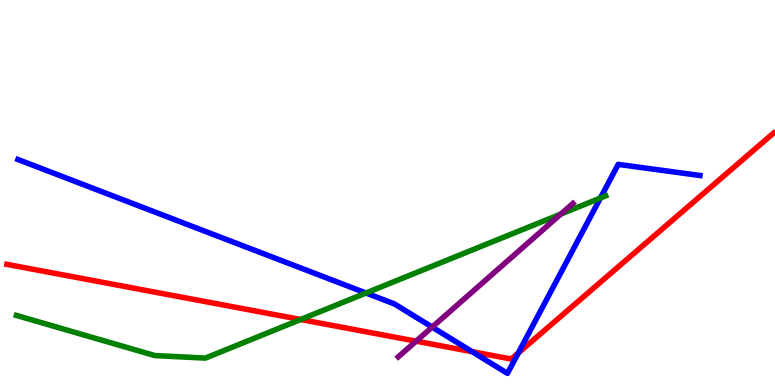[{'lines': ['blue', 'red'], 'intersections': [{'x': 6.09, 'y': 0.865}, {'x': 6.69, 'y': 0.832}]}, {'lines': ['green', 'red'], 'intersections': [{'x': 3.88, 'y': 1.7}]}, {'lines': ['purple', 'red'], 'intersections': [{'x': 5.37, 'y': 1.14}]}, {'lines': ['blue', 'green'], 'intersections': [{'x': 4.72, 'y': 2.39}, {'x': 7.75, 'y': 4.86}]}, {'lines': ['blue', 'purple'], 'intersections': [{'x': 5.58, 'y': 1.5}]}, {'lines': ['green', 'purple'], 'intersections': [{'x': 7.24, 'y': 4.44}]}]